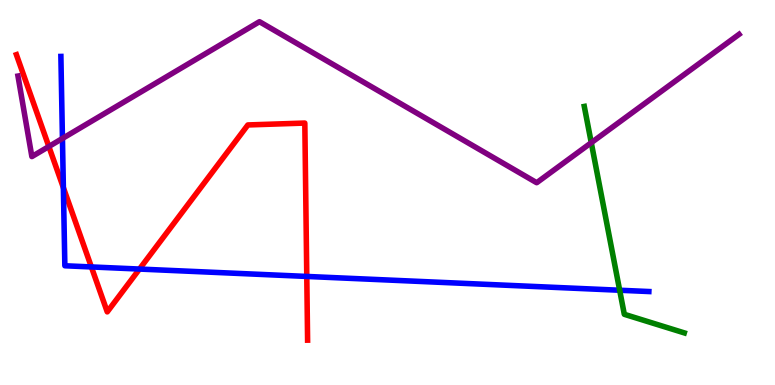[{'lines': ['blue', 'red'], 'intersections': [{'x': 0.818, 'y': 5.13}, {'x': 1.18, 'y': 3.07}, {'x': 1.8, 'y': 3.01}, {'x': 3.96, 'y': 2.82}]}, {'lines': ['green', 'red'], 'intersections': []}, {'lines': ['purple', 'red'], 'intersections': [{'x': 0.63, 'y': 6.19}]}, {'lines': ['blue', 'green'], 'intersections': [{'x': 8.0, 'y': 2.46}]}, {'lines': ['blue', 'purple'], 'intersections': [{'x': 0.806, 'y': 6.4}]}, {'lines': ['green', 'purple'], 'intersections': [{'x': 7.63, 'y': 6.29}]}]